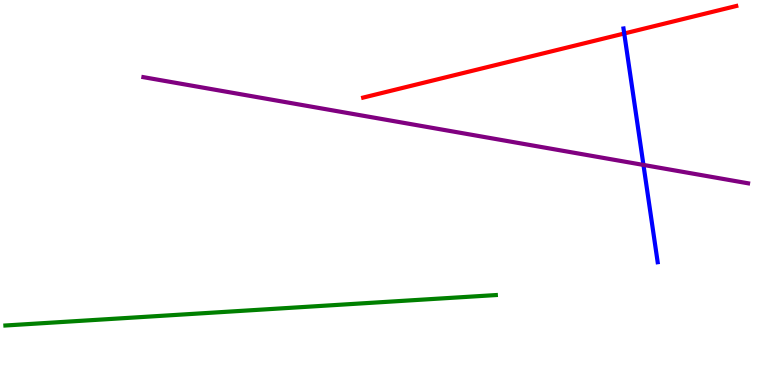[{'lines': ['blue', 'red'], 'intersections': [{'x': 8.05, 'y': 9.13}]}, {'lines': ['green', 'red'], 'intersections': []}, {'lines': ['purple', 'red'], 'intersections': []}, {'lines': ['blue', 'green'], 'intersections': []}, {'lines': ['blue', 'purple'], 'intersections': [{'x': 8.3, 'y': 5.72}]}, {'lines': ['green', 'purple'], 'intersections': []}]